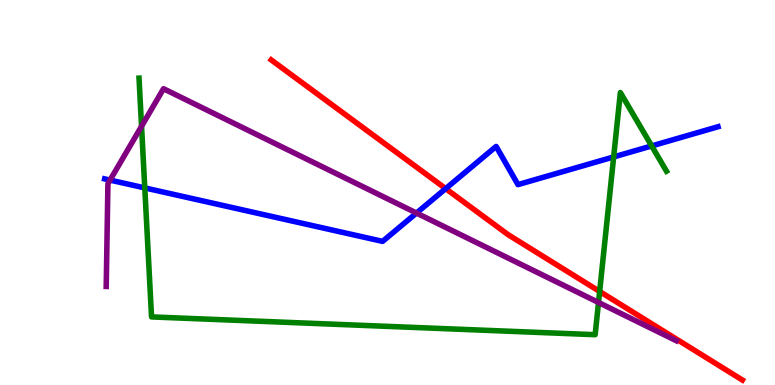[{'lines': ['blue', 'red'], 'intersections': [{'x': 5.75, 'y': 5.1}]}, {'lines': ['green', 'red'], 'intersections': [{'x': 7.74, 'y': 2.43}]}, {'lines': ['purple', 'red'], 'intersections': []}, {'lines': ['blue', 'green'], 'intersections': [{'x': 1.87, 'y': 5.12}, {'x': 7.92, 'y': 5.92}, {'x': 8.41, 'y': 6.21}]}, {'lines': ['blue', 'purple'], 'intersections': [{'x': 1.42, 'y': 5.32}, {'x': 5.37, 'y': 4.47}]}, {'lines': ['green', 'purple'], 'intersections': [{'x': 1.83, 'y': 6.72}, {'x': 7.72, 'y': 2.14}]}]